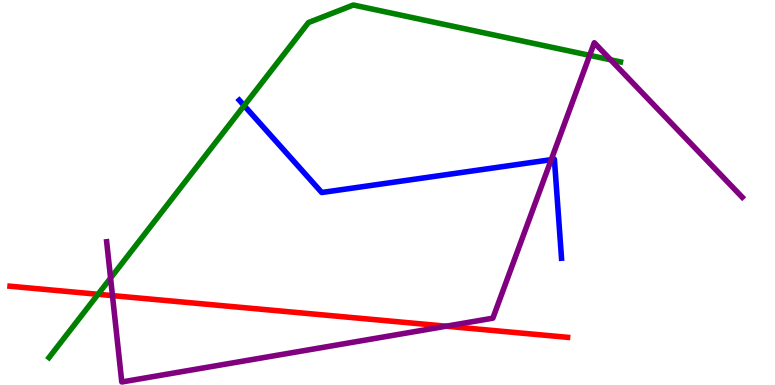[{'lines': ['blue', 'red'], 'intersections': []}, {'lines': ['green', 'red'], 'intersections': [{'x': 1.26, 'y': 2.36}]}, {'lines': ['purple', 'red'], 'intersections': [{'x': 1.45, 'y': 2.32}, {'x': 5.76, 'y': 1.53}]}, {'lines': ['blue', 'green'], 'intersections': [{'x': 3.15, 'y': 7.26}]}, {'lines': ['blue', 'purple'], 'intersections': [{'x': 7.11, 'y': 5.85}]}, {'lines': ['green', 'purple'], 'intersections': [{'x': 1.43, 'y': 2.78}, {'x': 7.61, 'y': 8.56}, {'x': 7.88, 'y': 8.45}]}]